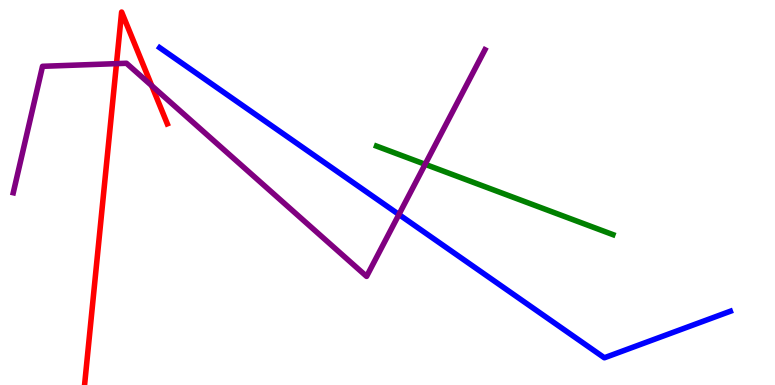[{'lines': ['blue', 'red'], 'intersections': []}, {'lines': ['green', 'red'], 'intersections': []}, {'lines': ['purple', 'red'], 'intersections': [{'x': 1.5, 'y': 8.35}, {'x': 1.96, 'y': 7.77}]}, {'lines': ['blue', 'green'], 'intersections': []}, {'lines': ['blue', 'purple'], 'intersections': [{'x': 5.15, 'y': 4.43}]}, {'lines': ['green', 'purple'], 'intersections': [{'x': 5.49, 'y': 5.73}]}]